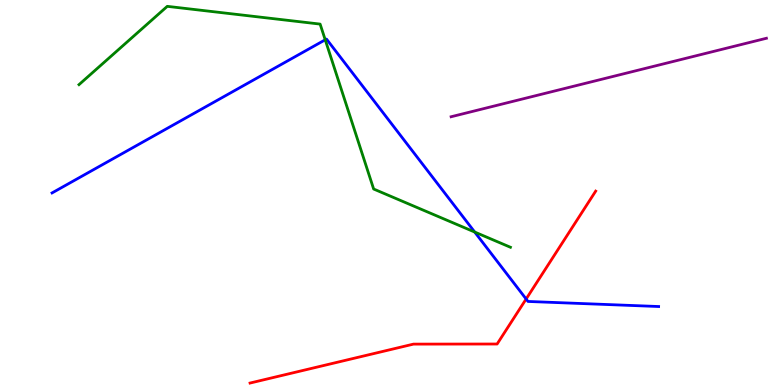[{'lines': ['blue', 'red'], 'intersections': [{'x': 6.79, 'y': 2.23}]}, {'lines': ['green', 'red'], 'intersections': []}, {'lines': ['purple', 'red'], 'intersections': []}, {'lines': ['blue', 'green'], 'intersections': [{'x': 4.2, 'y': 8.97}, {'x': 6.13, 'y': 3.97}]}, {'lines': ['blue', 'purple'], 'intersections': []}, {'lines': ['green', 'purple'], 'intersections': []}]